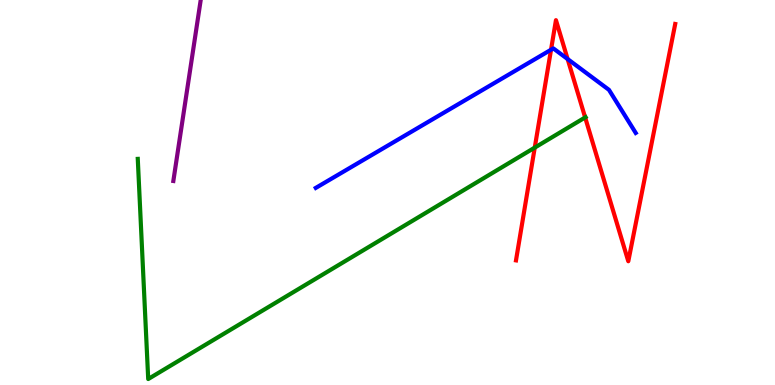[{'lines': ['blue', 'red'], 'intersections': [{'x': 7.11, 'y': 8.71}, {'x': 7.32, 'y': 8.47}]}, {'lines': ['green', 'red'], 'intersections': [{'x': 6.9, 'y': 6.17}, {'x': 7.55, 'y': 6.95}]}, {'lines': ['purple', 'red'], 'intersections': []}, {'lines': ['blue', 'green'], 'intersections': []}, {'lines': ['blue', 'purple'], 'intersections': []}, {'lines': ['green', 'purple'], 'intersections': []}]